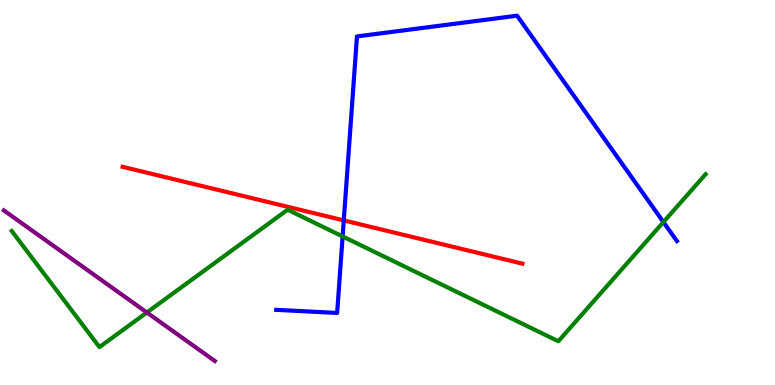[{'lines': ['blue', 'red'], 'intersections': [{'x': 4.44, 'y': 4.28}]}, {'lines': ['green', 'red'], 'intersections': []}, {'lines': ['purple', 'red'], 'intersections': []}, {'lines': ['blue', 'green'], 'intersections': [{'x': 4.42, 'y': 3.86}, {'x': 8.56, 'y': 4.23}]}, {'lines': ['blue', 'purple'], 'intersections': []}, {'lines': ['green', 'purple'], 'intersections': [{'x': 1.89, 'y': 1.88}]}]